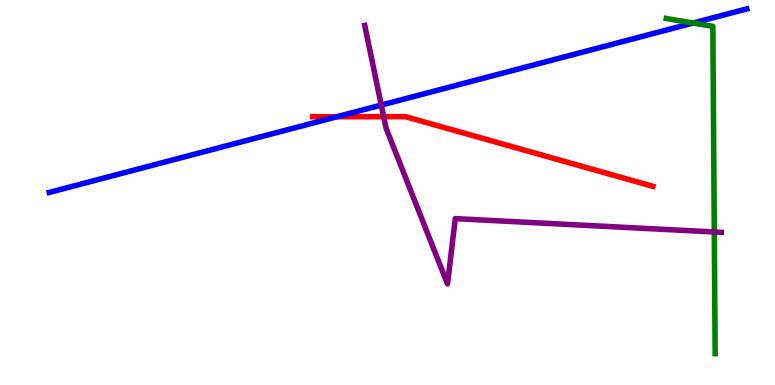[{'lines': ['blue', 'red'], 'intersections': [{'x': 4.35, 'y': 6.97}]}, {'lines': ['green', 'red'], 'intersections': []}, {'lines': ['purple', 'red'], 'intersections': [{'x': 4.95, 'y': 6.97}]}, {'lines': ['blue', 'green'], 'intersections': [{'x': 8.94, 'y': 9.4}]}, {'lines': ['blue', 'purple'], 'intersections': [{'x': 4.92, 'y': 7.27}]}, {'lines': ['green', 'purple'], 'intersections': [{'x': 9.22, 'y': 3.97}]}]